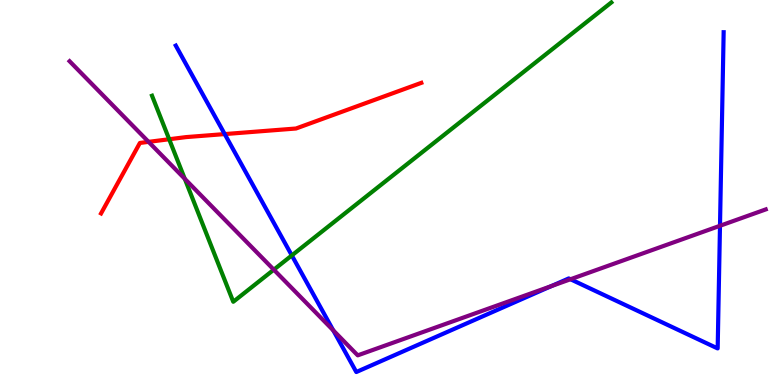[{'lines': ['blue', 'red'], 'intersections': [{'x': 2.9, 'y': 6.52}]}, {'lines': ['green', 'red'], 'intersections': [{'x': 2.18, 'y': 6.38}]}, {'lines': ['purple', 'red'], 'intersections': [{'x': 1.92, 'y': 6.32}]}, {'lines': ['blue', 'green'], 'intersections': [{'x': 3.77, 'y': 3.37}]}, {'lines': ['blue', 'purple'], 'intersections': [{'x': 4.3, 'y': 1.42}, {'x': 7.11, 'y': 2.57}, {'x': 7.36, 'y': 2.75}, {'x': 9.29, 'y': 4.14}]}, {'lines': ['green', 'purple'], 'intersections': [{'x': 2.38, 'y': 5.36}, {'x': 3.53, 'y': 3.0}]}]